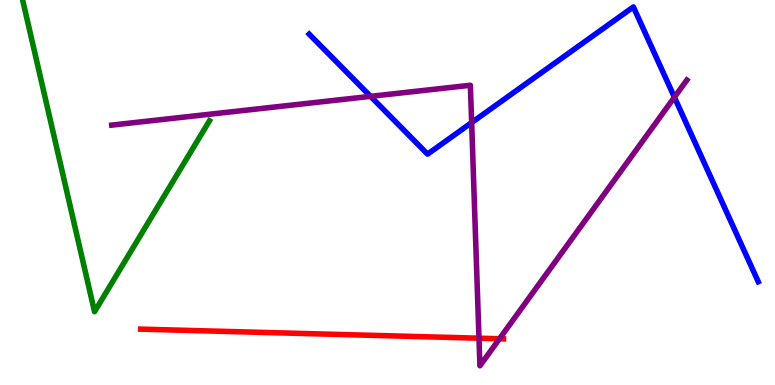[{'lines': ['blue', 'red'], 'intersections': []}, {'lines': ['green', 'red'], 'intersections': []}, {'lines': ['purple', 'red'], 'intersections': [{'x': 6.18, 'y': 1.22}, {'x': 6.45, 'y': 1.2}]}, {'lines': ['blue', 'green'], 'intersections': []}, {'lines': ['blue', 'purple'], 'intersections': [{'x': 4.78, 'y': 7.5}, {'x': 6.09, 'y': 6.82}, {'x': 8.7, 'y': 7.47}]}, {'lines': ['green', 'purple'], 'intersections': []}]